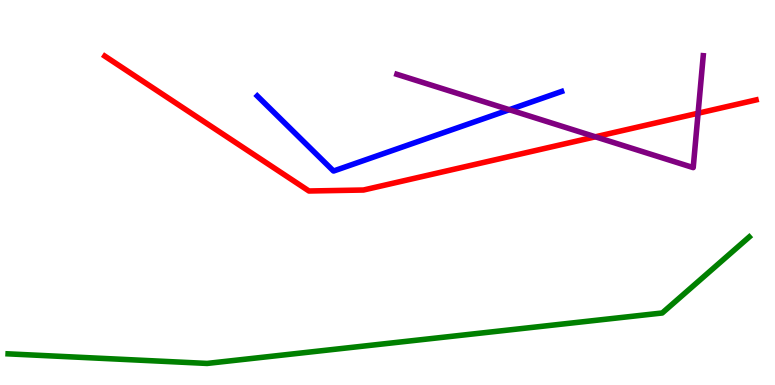[{'lines': ['blue', 'red'], 'intersections': []}, {'lines': ['green', 'red'], 'intersections': []}, {'lines': ['purple', 'red'], 'intersections': [{'x': 7.68, 'y': 6.45}, {'x': 9.01, 'y': 7.06}]}, {'lines': ['blue', 'green'], 'intersections': []}, {'lines': ['blue', 'purple'], 'intersections': [{'x': 6.57, 'y': 7.15}]}, {'lines': ['green', 'purple'], 'intersections': []}]